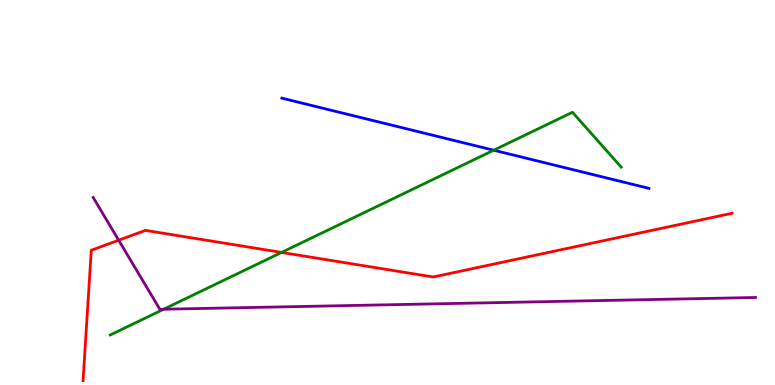[{'lines': ['blue', 'red'], 'intersections': []}, {'lines': ['green', 'red'], 'intersections': [{'x': 3.63, 'y': 3.44}]}, {'lines': ['purple', 'red'], 'intersections': [{'x': 1.53, 'y': 3.76}]}, {'lines': ['blue', 'green'], 'intersections': [{'x': 6.37, 'y': 6.1}]}, {'lines': ['blue', 'purple'], 'intersections': []}, {'lines': ['green', 'purple'], 'intersections': [{'x': 2.11, 'y': 1.97}]}]